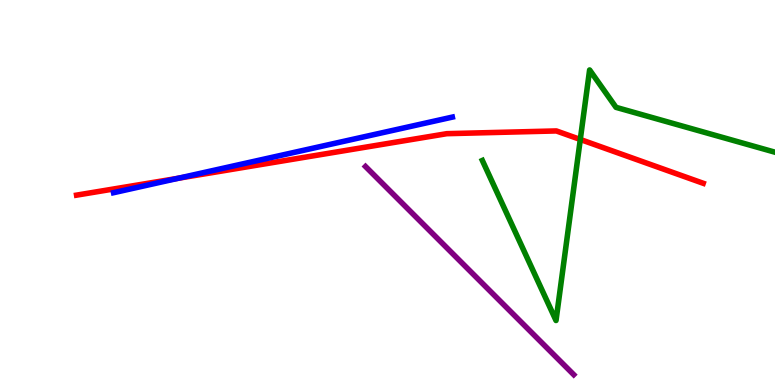[{'lines': ['blue', 'red'], 'intersections': [{'x': 2.3, 'y': 5.37}]}, {'lines': ['green', 'red'], 'intersections': [{'x': 7.49, 'y': 6.38}]}, {'lines': ['purple', 'red'], 'intersections': []}, {'lines': ['blue', 'green'], 'intersections': []}, {'lines': ['blue', 'purple'], 'intersections': []}, {'lines': ['green', 'purple'], 'intersections': []}]